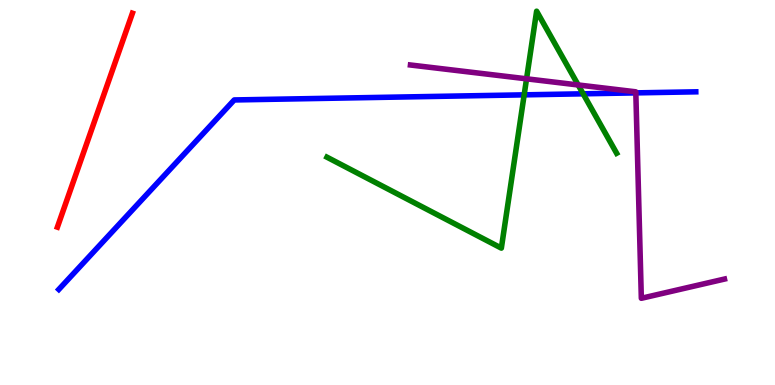[{'lines': ['blue', 'red'], 'intersections': []}, {'lines': ['green', 'red'], 'intersections': []}, {'lines': ['purple', 'red'], 'intersections': []}, {'lines': ['blue', 'green'], 'intersections': [{'x': 6.76, 'y': 7.54}, {'x': 7.52, 'y': 7.56}]}, {'lines': ['blue', 'purple'], 'intersections': [{'x': 8.2, 'y': 7.59}]}, {'lines': ['green', 'purple'], 'intersections': [{'x': 6.79, 'y': 7.95}, {'x': 7.46, 'y': 7.79}]}]